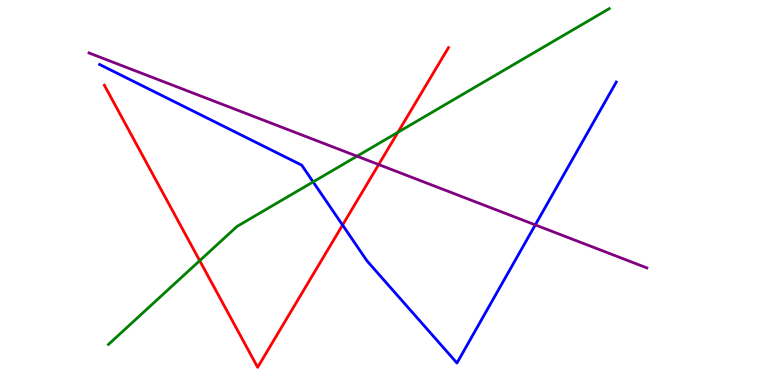[{'lines': ['blue', 'red'], 'intersections': [{'x': 4.42, 'y': 4.15}]}, {'lines': ['green', 'red'], 'intersections': [{'x': 2.58, 'y': 3.23}, {'x': 5.13, 'y': 6.56}]}, {'lines': ['purple', 'red'], 'intersections': [{'x': 4.89, 'y': 5.73}]}, {'lines': ['blue', 'green'], 'intersections': [{'x': 4.04, 'y': 5.28}]}, {'lines': ['blue', 'purple'], 'intersections': [{'x': 6.91, 'y': 4.16}]}, {'lines': ['green', 'purple'], 'intersections': [{'x': 4.61, 'y': 5.94}]}]